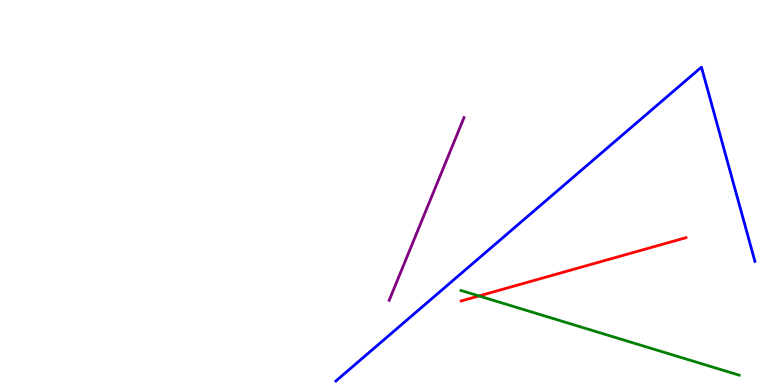[{'lines': ['blue', 'red'], 'intersections': []}, {'lines': ['green', 'red'], 'intersections': [{'x': 6.18, 'y': 2.31}]}, {'lines': ['purple', 'red'], 'intersections': []}, {'lines': ['blue', 'green'], 'intersections': []}, {'lines': ['blue', 'purple'], 'intersections': []}, {'lines': ['green', 'purple'], 'intersections': []}]